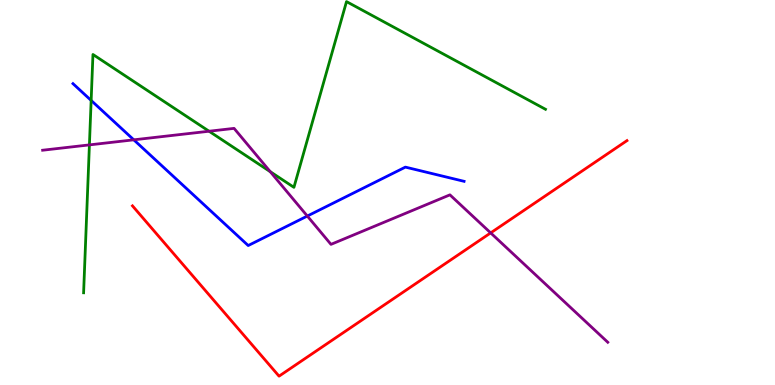[{'lines': ['blue', 'red'], 'intersections': []}, {'lines': ['green', 'red'], 'intersections': []}, {'lines': ['purple', 'red'], 'intersections': [{'x': 6.33, 'y': 3.95}]}, {'lines': ['blue', 'green'], 'intersections': [{'x': 1.18, 'y': 7.39}]}, {'lines': ['blue', 'purple'], 'intersections': [{'x': 1.73, 'y': 6.37}, {'x': 3.97, 'y': 4.39}]}, {'lines': ['green', 'purple'], 'intersections': [{'x': 1.15, 'y': 6.24}, {'x': 2.7, 'y': 6.59}, {'x': 3.49, 'y': 5.54}]}]